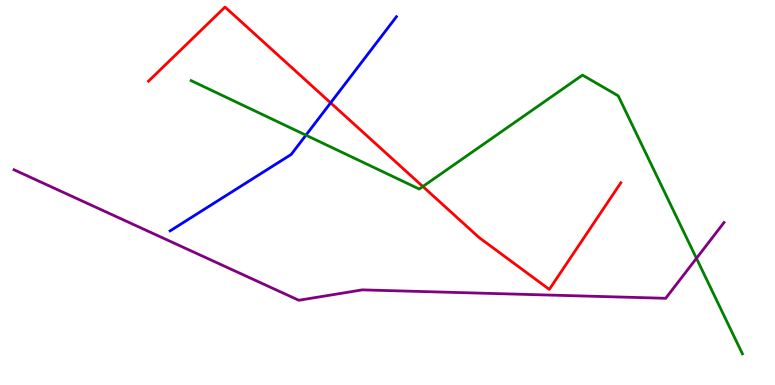[{'lines': ['blue', 'red'], 'intersections': [{'x': 4.27, 'y': 7.33}]}, {'lines': ['green', 'red'], 'intersections': [{'x': 5.46, 'y': 5.16}]}, {'lines': ['purple', 'red'], 'intersections': []}, {'lines': ['blue', 'green'], 'intersections': [{'x': 3.95, 'y': 6.49}]}, {'lines': ['blue', 'purple'], 'intersections': []}, {'lines': ['green', 'purple'], 'intersections': [{'x': 8.99, 'y': 3.29}]}]